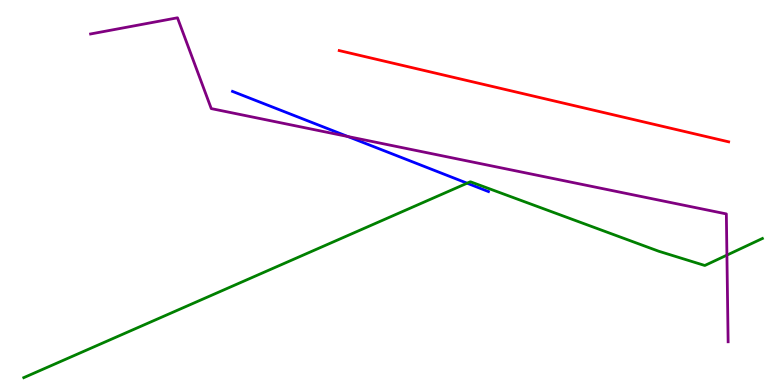[{'lines': ['blue', 'red'], 'intersections': []}, {'lines': ['green', 'red'], 'intersections': []}, {'lines': ['purple', 'red'], 'intersections': []}, {'lines': ['blue', 'green'], 'intersections': [{'x': 6.03, 'y': 5.24}]}, {'lines': ['blue', 'purple'], 'intersections': [{'x': 4.49, 'y': 6.45}]}, {'lines': ['green', 'purple'], 'intersections': [{'x': 9.38, 'y': 3.37}]}]